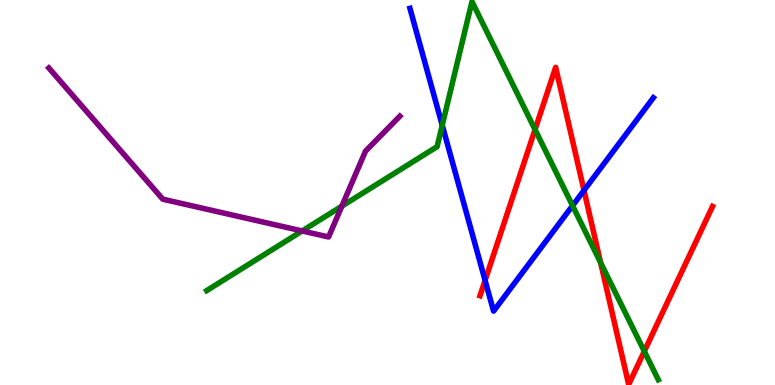[{'lines': ['blue', 'red'], 'intersections': [{'x': 6.26, 'y': 2.72}, {'x': 7.54, 'y': 5.05}]}, {'lines': ['green', 'red'], 'intersections': [{'x': 6.9, 'y': 6.63}, {'x': 7.75, 'y': 3.18}, {'x': 8.31, 'y': 0.875}]}, {'lines': ['purple', 'red'], 'intersections': []}, {'lines': ['blue', 'green'], 'intersections': [{'x': 5.71, 'y': 6.75}, {'x': 7.39, 'y': 4.66}]}, {'lines': ['blue', 'purple'], 'intersections': []}, {'lines': ['green', 'purple'], 'intersections': [{'x': 3.9, 'y': 4.0}, {'x': 4.41, 'y': 4.64}]}]